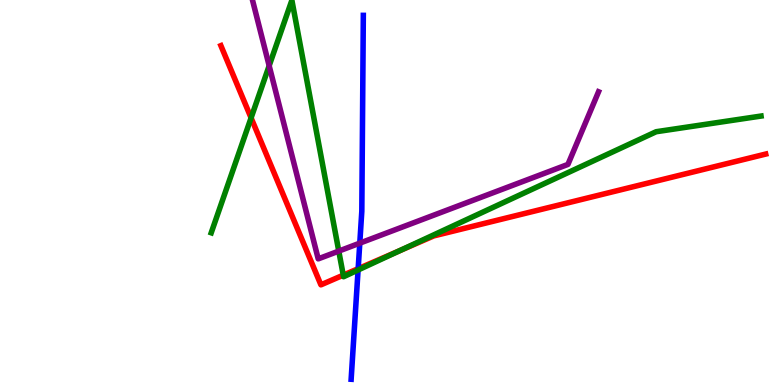[{'lines': ['blue', 'red'], 'intersections': [{'x': 4.62, 'y': 3.02}]}, {'lines': ['green', 'red'], 'intersections': [{'x': 3.24, 'y': 6.94}, {'x': 4.43, 'y': 2.85}, {'x': 5.16, 'y': 3.49}]}, {'lines': ['purple', 'red'], 'intersections': []}, {'lines': ['blue', 'green'], 'intersections': [{'x': 4.62, 'y': 2.99}]}, {'lines': ['blue', 'purple'], 'intersections': [{'x': 4.64, 'y': 3.68}]}, {'lines': ['green', 'purple'], 'intersections': [{'x': 3.47, 'y': 8.29}, {'x': 4.37, 'y': 3.48}]}]